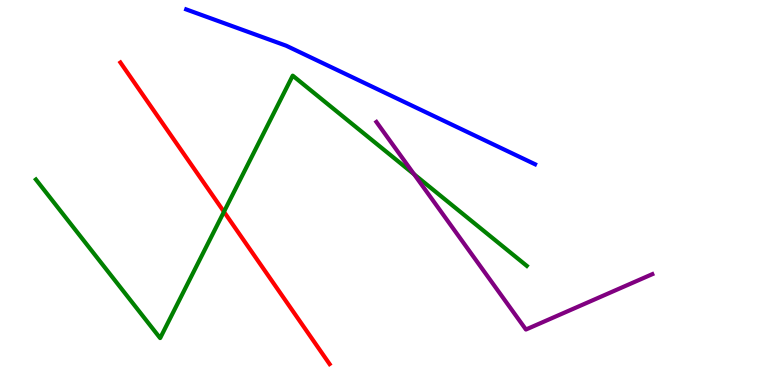[{'lines': ['blue', 'red'], 'intersections': []}, {'lines': ['green', 'red'], 'intersections': [{'x': 2.89, 'y': 4.5}]}, {'lines': ['purple', 'red'], 'intersections': []}, {'lines': ['blue', 'green'], 'intersections': []}, {'lines': ['blue', 'purple'], 'intersections': []}, {'lines': ['green', 'purple'], 'intersections': [{'x': 5.34, 'y': 5.47}]}]